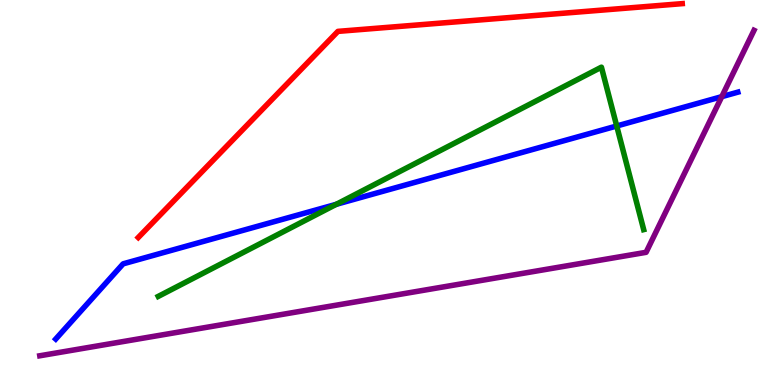[{'lines': ['blue', 'red'], 'intersections': []}, {'lines': ['green', 'red'], 'intersections': []}, {'lines': ['purple', 'red'], 'intersections': []}, {'lines': ['blue', 'green'], 'intersections': [{'x': 4.34, 'y': 4.69}, {'x': 7.96, 'y': 6.73}]}, {'lines': ['blue', 'purple'], 'intersections': [{'x': 9.31, 'y': 7.49}]}, {'lines': ['green', 'purple'], 'intersections': []}]